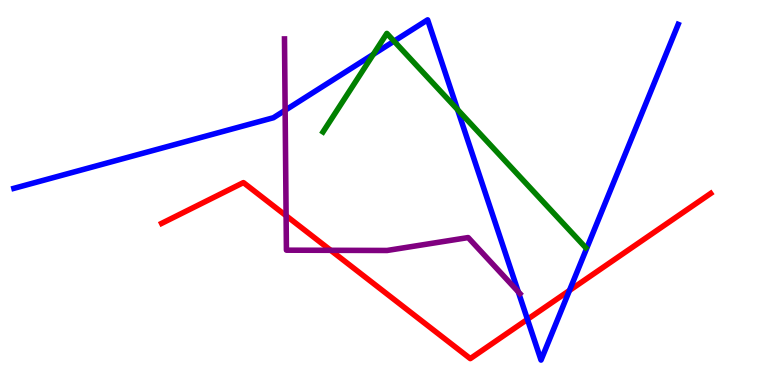[{'lines': ['blue', 'red'], 'intersections': [{'x': 6.81, 'y': 1.71}, {'x': 7.35, 'y': 2.46}]}, {'lines': ['green', 'red'], 'intersections': []}, {'lines': ['purple', 'red'], 'intersections': [{'x': 3.69, 'y': 4.4}, {'x': 4.27, 'y': 3.5}]}, {'lines': ['blue', 'green'], 'intersections': [{'x': 4.82, 'y': 8.59}, {'x': 5.08, 'y': 8.93}, {'x': 5.9, 'y': 7.15}]}, {'lines': ['blue', 'purple'], 'intersections': [{'x': 3.68, 'y': 7.14}, {'x': 6.69, 'y': 2.42}]}, {'lines': ['green', 'purple'], 'intersections': []}]